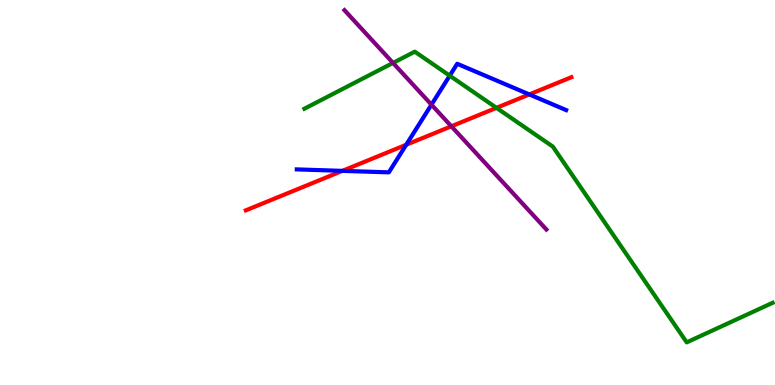[{'lines': ['blue', 'red'], 'intersections': [{'x': 4.42, 'y': 5.56}, {'x': 5.24, 'y': 6.24}, {'x': 6.83, 'y': 7.55}]}, {'lines': ['green', 'red'], 'intersections': [{'x': 6.41, 'y': 7.2}]}, {'lines': ['purple', 'red'], 'intersections': [{'x': 5.82, 'y': 6.72}]}, {'lines': ['blue', 'green'], 'intersections': [{'x': 5.8, 'y': 8.03}]}, {'lines': ['blue', 'purple'], 'intersections': [{'x': 5.57, 'y': 7.28}]}, {'lines': ['green', 'purple'], 'intersections': [{'x': 5.07, 'y': 8.37}]}]